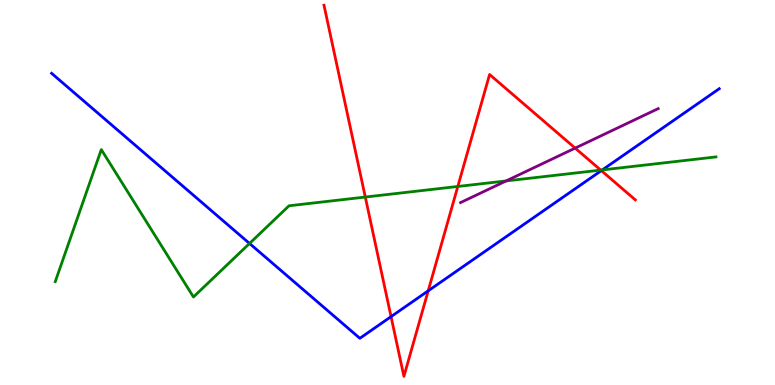[{'lines': ['blue', 'red'], 'intersections': [{'x': 5.05, 'y': 1.78}, {'x': 5.53, 'y': 2.45}, {'x': 7.76, 'y': 5.57}]}, {'lines': ['green', 'red'], 'intersections': [{'x': 4.71, 'y': 4.88}, {'x': 5.91, 'y': 5.16}, {'x': 7.75, 'y': 5.58}]}, {'lines': ['purple', 'red'], 'intersections': [{'x': 7.42, 'y': 6.15}]}, {'lines': ['blue', 'green'], 'intersections': [{'x': 3.22, 'y': 3.68}, {'x': 7.77, 'y': 5.59}]}, {'lines': ['blue', 'purple'], 'intersections': []}, {'lines': ['green', 'purple'], 'intersections': [{'x': 6.53, 'y': 5.3}]}]